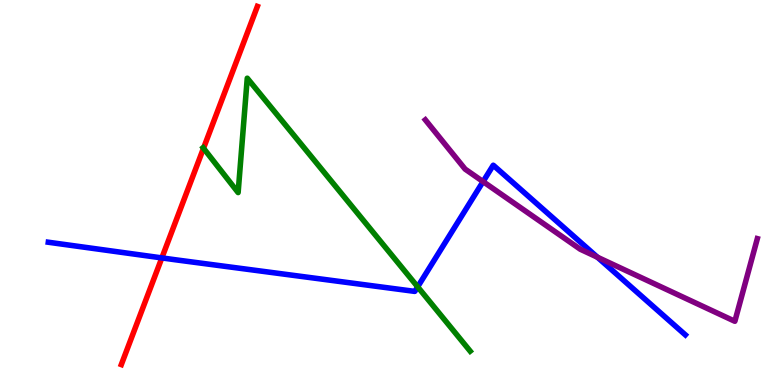[{'lines': ['blue', 'red'], 'intersections': [{'x': 2.09, 'y': 3.3}]}, {'lines': ['green', 'red'], 'intersections': [{'x': 2.63, 'y': 6.15}]}, {'lines': ['purple', 'red'], 'intersections': []}, {'lines': ['blue', 'green'], 'intersections': [{'x': 5.39, 'y': 2.55}]}, {'lines': ['blue', 'purple'], 'intersections': [{'x': 6.23, 'y': 5.28}, {'x': 7.71, 'y': 3.32}]}, {'lines': ['green', 'purple'], 'intersections': []}]